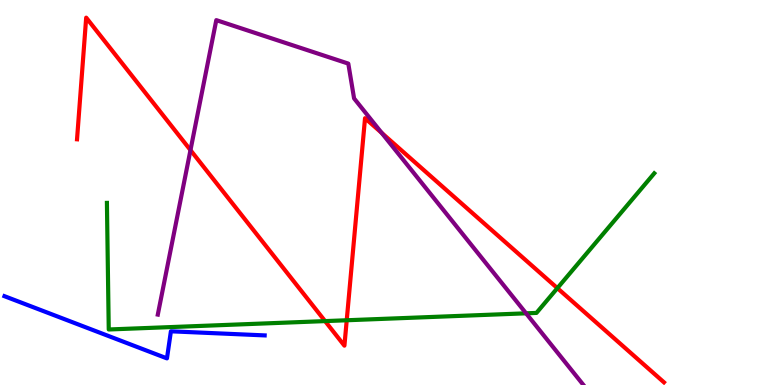[{'lines': ['blue', 'red'], 'intersections': []}, {'lines': ['green', 'red'], 'intersections': [{'x': 4.19, 'y': 1.66}, {'x': 4.47, 'y': 1.68}, {'x': 7.19, 'y': 2.52}]}, {'lines': ['purple', 'red'], 'intersections': [{'x': 2.46, 'y': 6.1}, {'x': 4.92, 'y': 6.55}]}, {'lines': ['blue', 'green'], 'intersections': []}, {'lines': ['blue', 'purple'], 'intersections': []}, {'lines': ['green', 'purple'], 'intersections': [{'x': 6.79, 'y': 1.86}]}]